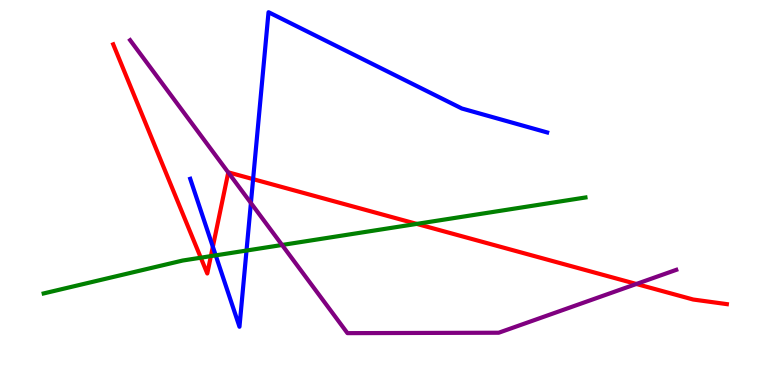[{'lines': ['blue', 'red'], 'intersections': [{'x': 2.75, 'y': 3.59}, {'x': 3.27, 'y': 5.35}]}, {'lines': ['green', 'red'], 'intersections': [{'x': 2.59, 'y': 3.31}, {'x': 2.72, 'y': 3.35}, {'x': 5.38, 'y': 4.18}]}, {'lines': ['purple', 'red'], 'intersections': [{'x': 2.95, 'y': 5.52}, {'x': 8.21, 'y': 2.62}]}, {'lines': ['blue', 'green'], 'intersections': [{'x': 2.78, 'y': 3.37}, {'x': 3.18, 'y': 3.49}]}, {'lines': ['blue', 'purple'], 'intersections': [{'x': 3.24, 'y': 4.73}]}, {'lines': ['green', 'purple'], 'intersections': [{'x': 3.64, 'y': 3.64}]}]